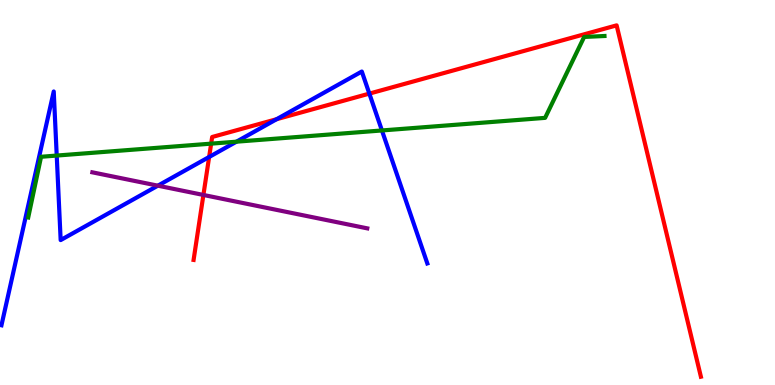[{'lines': ['blue', 'red'], 'intersections': [{'x': 2.7, 'y': 5.92}, {'x': 3.57, 'y': 6.9}, {'x': 4.77, 'y': 7.57}]}, {'lines': ['green', 'red'], 'intersections': [{'x': 2.72, 'y': 6.27}]}, {'lines': ['purple', 'red'], 'intersections': [{'x': 2.62, 'y': 4.94}]}, {'lines': ['blue', 'green'], 'intersections': [{'x': 0.732, 'y': 5.96}, {'x': 3.05, 'y': 6.32}, {'x': 4.93, 'y': 6.61}]}, {'lines': ['blue', 'purple'], 'intersections': [{'x': 2.04, 'y': 5.18}]}, {'lines': ['green', 'purple'], 'intersections': []}]